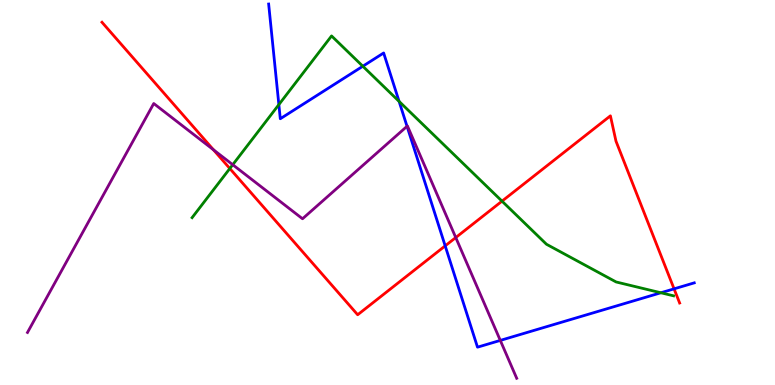[{'lines': ['blue', 'red'], 'intersections': [{'x': 5.74, 'y': 3.61}, {'x': 8.7, 'y': 2.5}]}, {'lines': ['green', 'red'], 'intersections': [{'x': 2.97, 'y': 5.62}, {'x': 6.48, 'y': 4.78}]}, {'lines': ['purple', 'red'], 'intersections': [{'x': 2.75, 'y': 6.11}, {'x': 5.88, 'y': 3.83}]}, {'lines': ['blue', 'green'], 'intersections': [{'x': 3.6, 'y': 7.28}, {'x': 4.68, 'y': 8.28}, {'x': 5.15, 'y': 7.37}, {'x': 8.53, 'y': 2.4}]}, {'lines': ['blue', 'purple'], 'intersections': [{'x': 5.25, 'y': 6.72}, {'x': 6.46, 'y': 1.16}]}, {'lines': ['green', 'purple'], 'intersections': [{'x': 3.0, 'y': 5.72}]}]